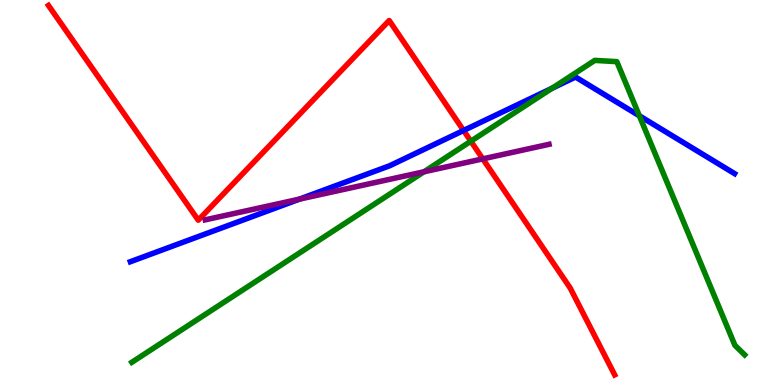[{'lines': ['blue', 'red'], 'intersections': [{'x': 5.98, 'y': 6.61}]}, {'lines': ['green', 'red'], 'intersections': [{'x': 6.08, 'y': 6.33}]}, {'lines': ['purple', 'red'], 'intersections': [{'x': 6.23, 'y': 5.87}]}, {'lines': ['blue', 'green'], 'intersections': [{'x': 7.12, 'y': 7.71}, {'x': 8.25, 'y': 6.99}]}, {'lines': ['blue', 'purple'], 'intersections': [{'x': 3.86, 'y': 4.83}]}, {'lines': ['green', 'purple'], 'intersections': [{'x': 5.47, 'y': 5.54}]}]